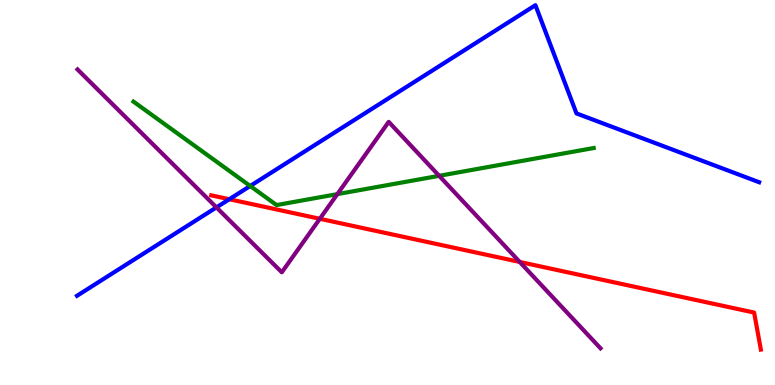[{'lines': ['blue', 'red'], 'intersections': [{'x': 2.96, 'y': 4.83}]}, {'lines': ['green', 'red'], 'intersections': []}, {'lines': ['purple', 'red'], 'intersections': [{'x': 4.13, 'y': 4.32}, {'x': 6.71, 'y': 3.2}]}, {'lines': ['blue', 'green'], 'intersections': [{'x': 3.23, 'y': 5.17}]}, {'lines': ['blue', 'purple'], 'intersections': [{'x': 2.79, 'y': 4.61}]}, {'lines': ['green', 'purple'], 'intersections': [{'x': 4.35, 'y': 4.96}, {'x': 5.67, 'y': 5.43}]}]